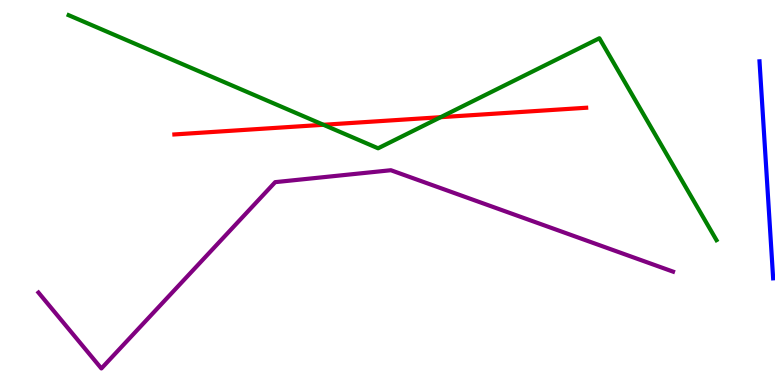[{'lines': ['blue', 'red'], 'intersections': []}, {'lines': ['green', 'red'], 'intersections': [{'x': 4.17, 'y': 6.76}, {'x': 5.69, 'y': 6.96}]}, {'lines': ['purple', 'red'], 'intersections': []}, {'lines': ['blue', 'green'], 'intersections': []}, {'lines': ['blue', 'purple'], 'intersections': []}, {'lines': ['green', 'purple'], 'intersections': []}]